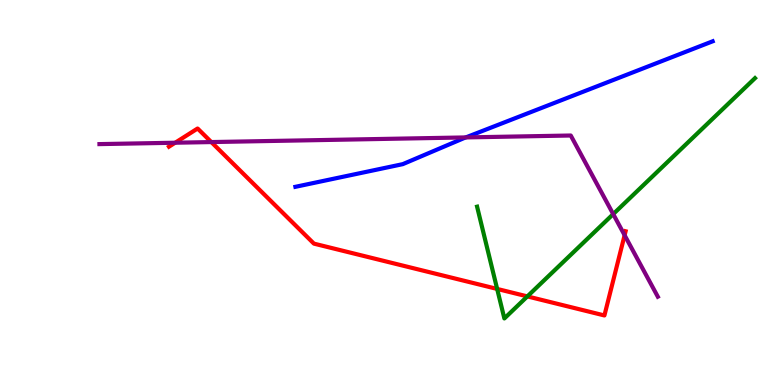[{'lines': ['blue', 'red'], 'intersections': []}, {'lines': ['green', 'red'], 'intersections': [{'x': 6.41, 'y': 2.5}, {'x': 6.8, 'y': 2.3}]}, {'lines': ['purple', 'red'], 'intersections': [{'x': 2.26, 'y': 6.29}, {'x': 2.73, 'y': 6.31}, {'x': 8.06, 'y': 3.89}]}, {'lines': ['blue', 'green'], 'intersections': []}, {'lines': ['blue', 'purple'], 'intersections': [{'x': 6.01, 'y': 6.43}]}, {'lines': ['green', 'purple'], 'intersections': [{'x': 7.91, 'y': 4.44}]}]